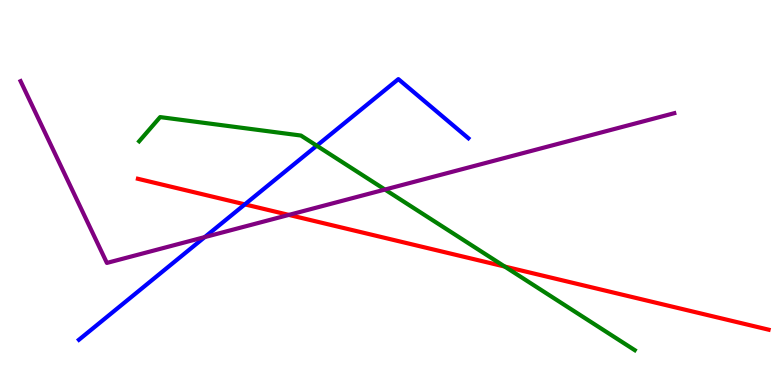[{'lines': ['blue', 'red'], 'intersections': [{'x': 3.16, 'y': 4.69}]}, {'lines': ['green', 'red'], 'intersections': [{'x': 6.51, 'y': 3.08}]}, {'lines': ['purple', 'red'], 'intersections': [{'x': 3.73, 'y': 4.42}]}, {'lines': ['blue', 'green'], 'intersections': [{'x': 4.09, 'y': 6.22}]}, {'lines': ['blue', 'purple'], 'intersections': [{'x': 2.64, 'y': 3.84}]}, {'lines': ['green', 'purple'], 'intersections': [{'x': 4.97, 'y': 5.08}]}]